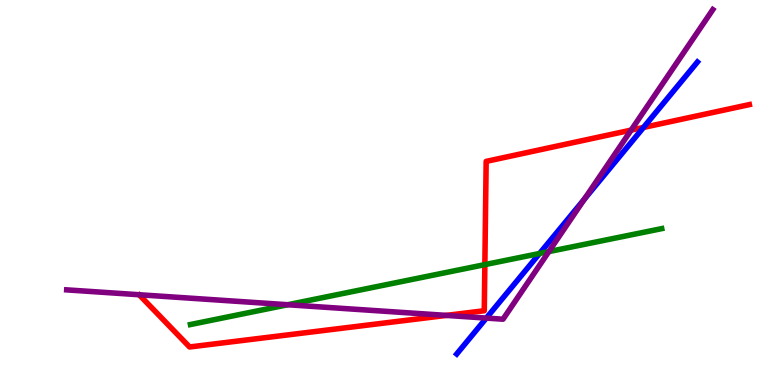[{'lines': ['blue', 'red'], 'intersections': [{'x': 8.3, 'y': 6.69}]}, {'lines': ['green', 'red'], 'intersections': [{'x': 6.26, 'y': 3.13}]}, {'lines': ['purple', 'red'], 'intersections': [{'x': 5.76, 'y': 1.81}, {'x': 8.14, 'y': 6.62}]}, {'lines': ['blue', 'green'], 'intersections': [{'x': 6.96, 'y': 3.42}]}, {'lines': ['blue', 'purple'], 'intersections': [{'x': 6.28, 'y': 1.74}, {'x': 7.54, 'y': 4.83}]}, {'lines': ['green', 'purple'], 'intersections': [{'x': 3.71, 'y': 2.08}, {'x': 7.08, 'y': 3.46}]}]